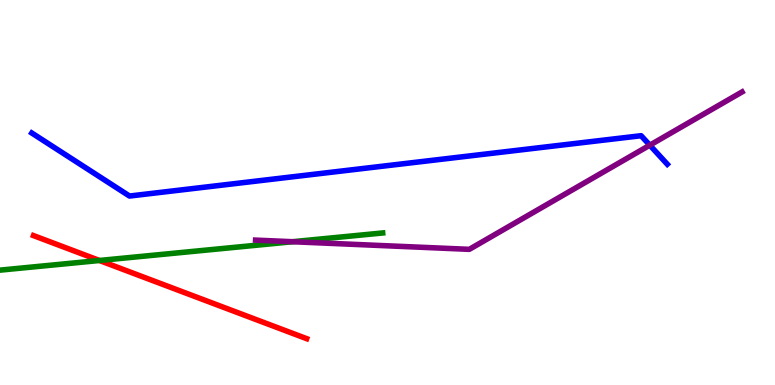[{'lines': ['blue', 'red'], 'intersections': []}, {'lines': ['green', 'red'], 'intersections': [{'x': 1.28, 'y': 3.23}]}, {'lines': ['purple', 'red'], 'intersections': []}, {'lines': ['blue', 'green'], 'intersections': []}, {'lines': ['blue', 'purple'], 'intersections': [{'x': 8.38, 'y': 6.23}]}, {'lines': ['green', 'purple'], 'intersections': [{'x': 3.77, 'y': 3.72}]}]